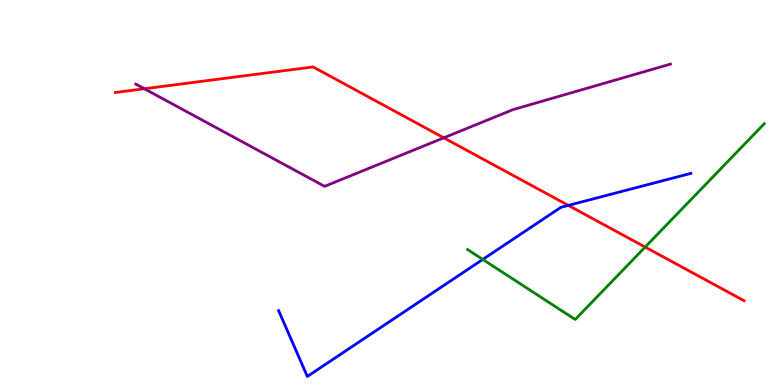[{'lines': ['blue', 'red'], 'intersections': [{'x': 7.33, 'y': 4.67}]}, {'lines': ['green', 'red'], 'intersections': [{'x': 8.32, 'y': 3.58}]}, {'lines': ['purple', 'red'], 'intersections': [{'x': 1.86, 'y': 7.69}, {'x': 5.73, 'y': 6.42}]}, {'lines': ['blue', 'green'], 'intersections': [{'x': 6.23, 'y': 3.26}]}, {'lines': ['blue', 'purple'], 'intersections': []}, {'lines': ['green', 'purple'], 'intersections': []}]